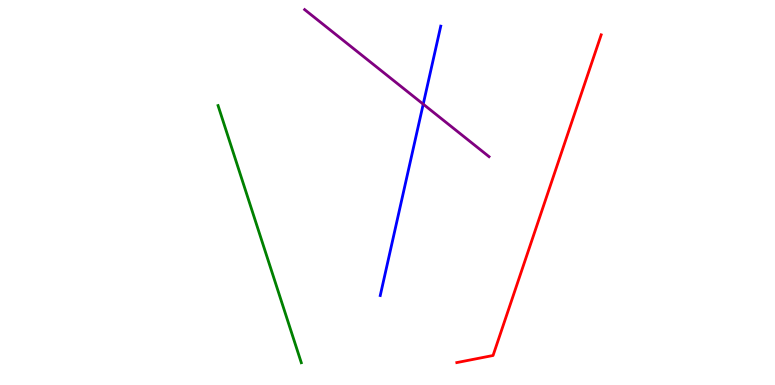[{'lines': ['blue', 'red'], 'intersections': []}, {'lines': ['green', 'red'], 'intersections': []}, {'lines': ['purple', 'red'], 'intersections': []}, {'lines': ['blue', 'green'], 'intersections': []}, {'lines': ['blue', 'purple'], 'intersections': [{'x': 5.46, 'y': 7.29}]}, {'lines': ['green', 'purple'], 'intersections': []}]